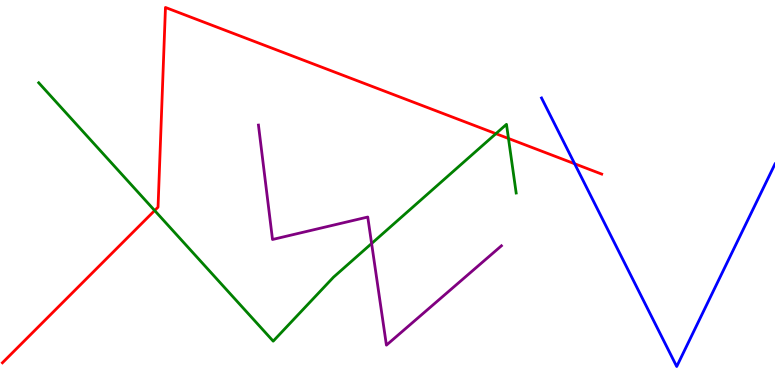[{'lines': ['blue', 'red'], 'intersections': [{'x': 7.41, 'y': 5.75}]}, {'lines': ['green', 'red'], 'intersections': [{'x': 2.0, 'y': 4.53}, {'x': 6.4, 'y': 6.53}, {'x': 6.56, 'y': 6.4}]}, {'lines': ['purple', 'red'], 'intersections': []}, {'lines': ['blue', 'green'], 'intersections': []}, {'lines': ['blue', 'purple'], 'intersections': []}, {'lines': ['green', 'purple'], 'intersections': [{'x': 4.79, 'y': 3.68}]}]